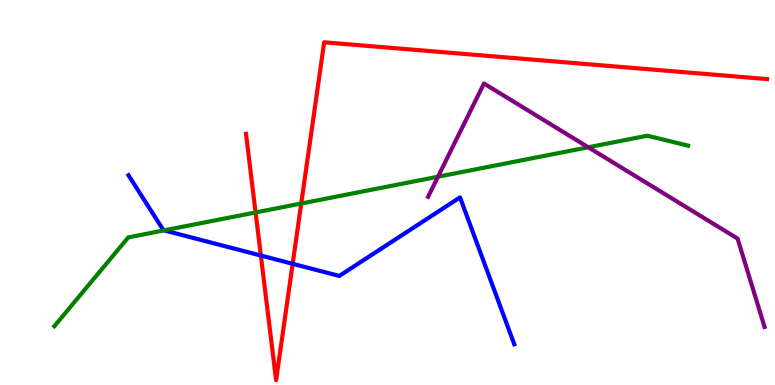[{'lines': ['blue', 'red'], 'intersections': [{'x': 3.37, 'y': 3.36}, {'x': 3.78, 'y': 3.15}]}, {'lines': ['green', 'red'], 'intersections': [{'x': 3.3, 'y': 4.48}, {'x': 3.89, 'y': 4.71}]}, {'lines': ['purple', 'red'], 'intersections': []}, {'lines': ['blue', 'green'], 'intersections': [{'x': 2.12, 'y': 4.02}]}, {'lines': ['blue', 'purple'], 'intersections': []}, {'lines': ['green', 'purple'], 'intersections': [{'x': 5.65, 'y': 5.41}, {'x': 7.59, 'y': 6.17}]}]